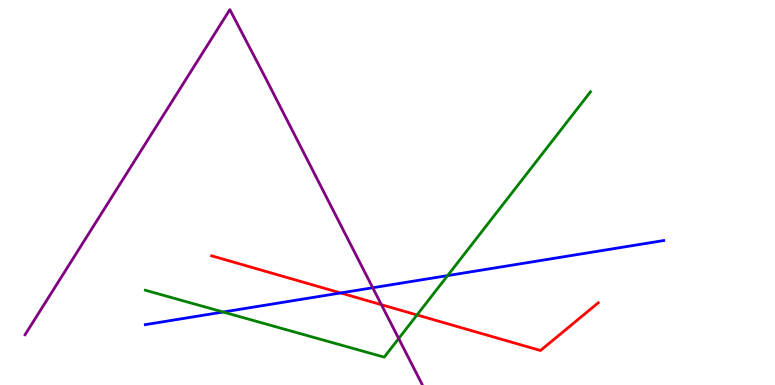[{'lines': ['blue', 'red'], 'intersections': [{'x': 4.4, 'y': 2.39}]}, {'lines': ['green', 'red'], 'intersections': [{'x': 5.38, 'y': 1.82}]}, {'lines': ['purple', 'red'], 'intersections': [{'x': 4.92, 'y': 2.09}]}, {'lines': ['blue', 'green'], 'intersections': [{'x': 2.88, 'y': 1.9}, {'x': 5.78, 'y': 2.84}]}, {'lines': ['blue', 'purple'], 'intersections': [{'x': 4.81, 'y': 2.53}]}, {'lines': ['green', 'purple'], 'intersections': [{'x': 5.14, 'y': 1.21}]}]